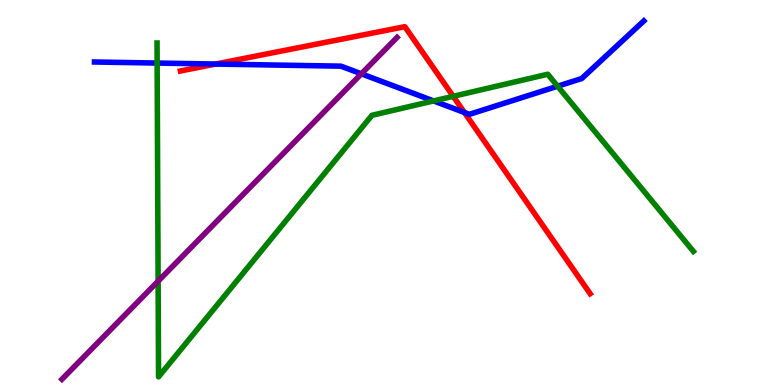[{'lines': ['blue', 'red'], 'intersections': [{'x': 2.78, 'y': 8.34}, {'x': 5.99, 'y': 7.08}]}, {'lines': ['green', 'red'], 'intersections': [{'x': 5.85, 'y': 7.5}]}, {'lines': ['purple', 'red'], 'intersections': []}, {'lines': ['blue', 'green'], 'intersections': [{'x': 2.03, 'y': 8.36}, {'x': 5.59, 'y': 7.38}, {'x': 7.2, 'y': 7.76}]}, {'lines': ['blue', 'purple'], 'intersections': [{'x': 4.66, 'y': 8.08}]}, {'lines': ['green', 'purple'], 'intersections': [{'x': 2.04, 'y': 2.7}]}]